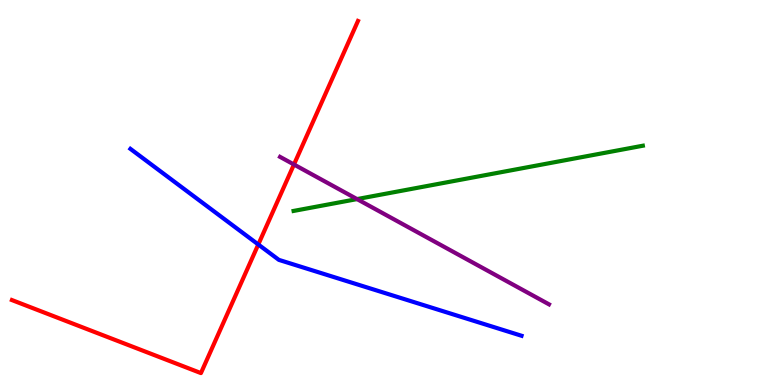[{'lines': ['blue', 'red'], 'intersections': [{'x': 3.33, 'y': 3.65}]}, {'lines': ['green', 'red'], 'intersections': []}, {'lines': ['purple', 'red'], 'intersections': [{'x': 3.79, 'y': 5.73}]}, {'lines': ['blue', 'green'], 'intersections': []}, {'lines': ['blue', 'purple'], 'intersections': []}, {'lines': ['green', 'purple'], 'intersections': [{'x': 4.61, 'y': 4.83}]}]